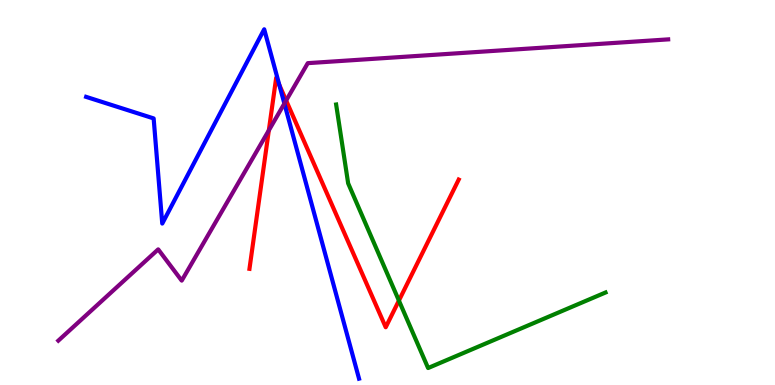[{'lines': ['blue', 'red'], 'intersections': [{'x': 3.6, 'y': 7.79}]}, {'lines': ['green', 'red'], 'intersections': [{'x': 5.15, 'y': 2.19}]}, {'lines': ['purple', 'red'], 'intersections': [{'x': 3.47, 'y': 6.61}, {'x': 3.69, 'y': 7.39}]}, {'lines': ['blue', 'green'], 'intersections': []}, {'lines': ['blue', 'purple'], 'intersections': [{'x': 3.67, 'y': 7.31}]}, {'lines': ['green', 'purple'], 'intersections': []}]